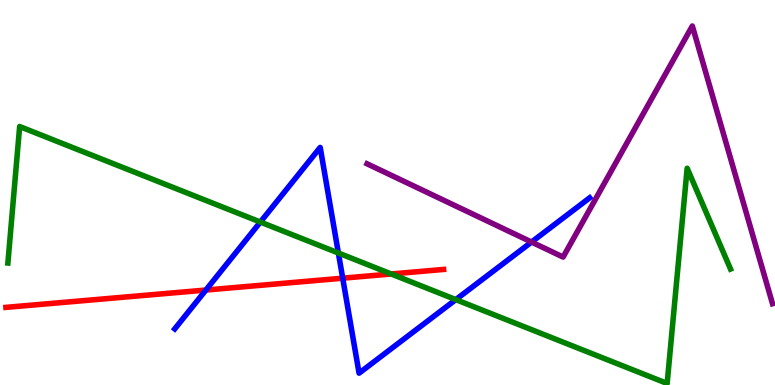[{'lines': ['blue', 'red'], 'intersections': [{'x': 2.66, 'y': 2.47}, {'x': 4.42, 'y': 2.77}]}, {'lines': ['green', 'red'], 'intersections': [{'x': 5.05, 'y': 2.88}]}, {'lines': ['purple', 'red'], 'intersections': []}, {'lines': ['blue', 'green'], 'intersections': [{'x': 3.36, 'y': 4.23}, {'x': 4.37, 'y': 3.43}, {'x': 5.88, 'y': 2.22}]}, {'lines': ['blue', 'purple'], 'intersections': [{'x': 6.86, 'y': 3.71}]}, {'lines': ['green', 'purple'], 'intersections': []}]